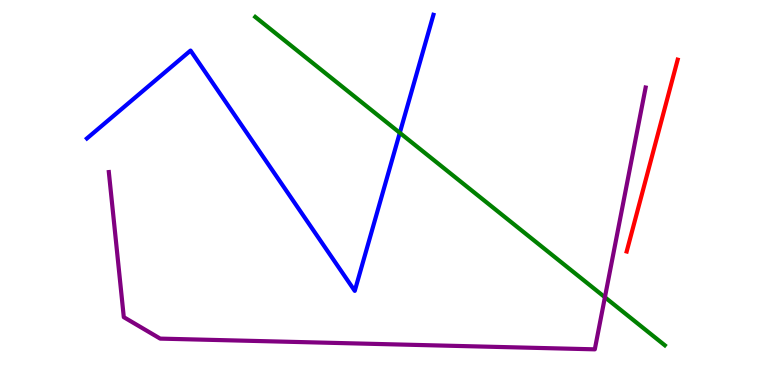[{'lines': ['blue', 'red'], 'intersections': []}, {'lines': ['green', 'red'], 'intersections': []}, {'lines': ['purple', 'red'], 'intersections': []}, {'lines': ['blue', 'green'], 'intersections': [{'x': 5.16, 'y': 6.55}]}, {'lines': ['blue', 'purple'], 'intersections': []}, {'lines': ['green', 'purple'], 'intersections': [{'x': 7.81, 'y': 2.28}]}]